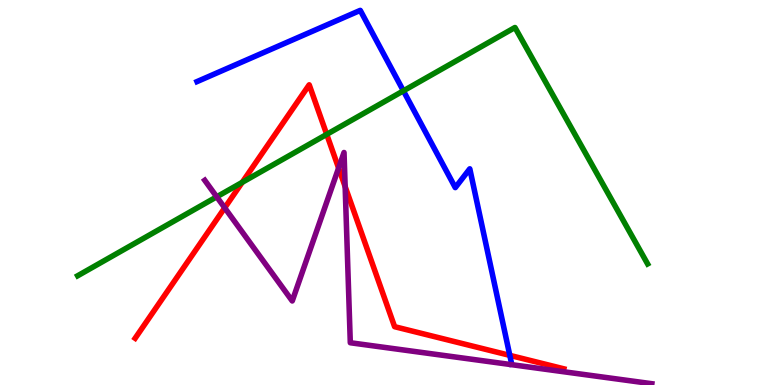[{'lines': ['blue', 'red'], 'intersections': [{'x': 6.58, 'y': 0.77}]}, {'lines': ['green', 'red'], 'intersections': [{'x': 3.13, 'y': 5.26}, {'x': 4.22, 'y': 6.51}]}, {'lines': ['purple', 'red'], 'intersections': [{'x': 2.9, 'y': 4.6}, {'x': 4.37, 'y': 5.64}, {'x': 4.45, 'y': 5.15}]}, {'lines': ['blue', 'green'], 'intersections': [{'x': 5.21, 'y': 7.64}]}, {'lines': ['blue', 'purple'], 'intersections': []}, {'lines': ['green', 'purple'], 'intersections': [{'x': 2.8, 'y': 4.89}]}]